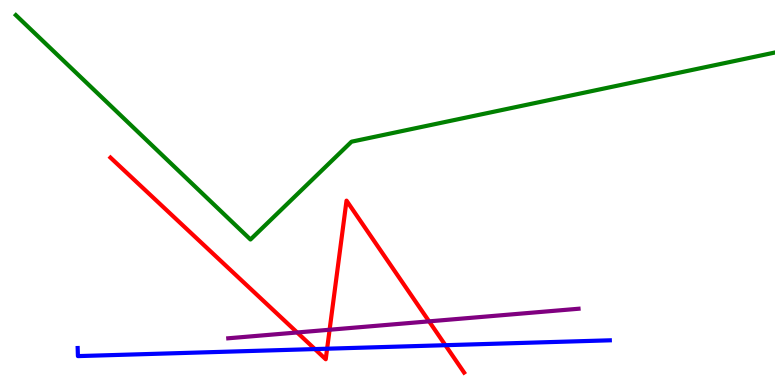[{'lines': ['blue', 'red'], 'intersections': [{'x': 4.06, 'y': 0.933}, {'x': 4.22, 'y': 0.943}, {'x': 5.75, 'y': 1.03}]}, {'lines': ['green', 'red'], 'intersections': []}, {'lines': ['purple', 'red'], 'intersections': [{'x': 3.83, 'y': 1.36}, {'x': 4.25, 'y': 1.44}, {'x': 5.54, 'y': 1.65}]}, {'lines': ['blue', 'green'], 'intersections': []}, {'lines': ['blue', 'purple'], 'intersections': []}, {'lines': ['green', 'purple'], 'intersections': []}]